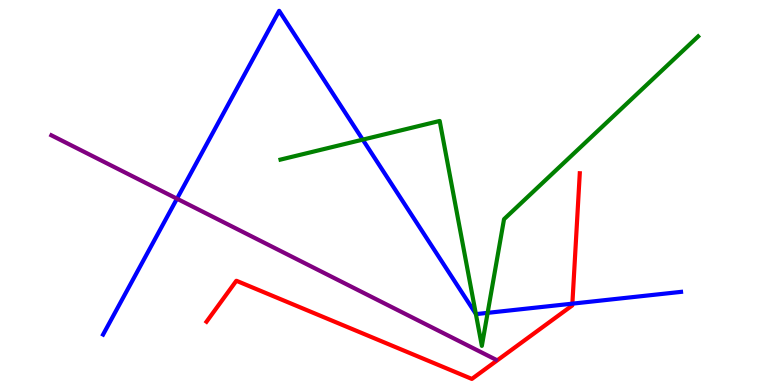[{'lines': ['blue', 'red'], 'intersections': [{'x': 7.39, 'y': 2.11}]}, {'lines': ['green', 'red'], 'intersections': []}, {'lines': ['purple', 'red'], 'intersections': []}, {'lines': ['blue', 'green'], 'intersections': [{'x': 4.68, 'y': 6.37}, {'x': 6.14, 'y': 1.85}, {'x': 6.29, 'y': 1.87}]}, {'lines': ['blue', 'purple'], 'intersections': [{'x': 2.28, 'y': 4.84}]}, {'lines': ['green', 'purple'], 'intersections': []}]